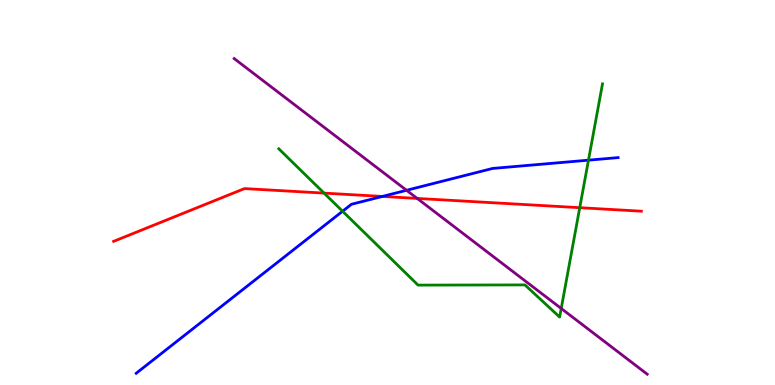[{'lines': ['blue', 'red'], 'intersections': [{'x': 4.93, 'y': 4.9}]}, {'lines': ['green', 'red'], 'intersections': [{'x': 4.18, 'y': 4.98}, {'x': 7.48, 'y': 4.61}]}, {'lines': ['purple', 'red'], 'intersections': [{'x': 5.38, 'y': 4.85}]}, {'lines': ['blue', 'green'], 'intersections': [{'x': 4.42, 'y': 4.51}, {'x': 7.59, 'y': 5.84}]}, {'lines': ['blue', 'purple'], 'intersections': [{'x': 5.25, 'y': 5.06}]}, {'lines': ['green', 'purple'], 'intersections': [{'x': 7.24, 'y': 1.99}]}]